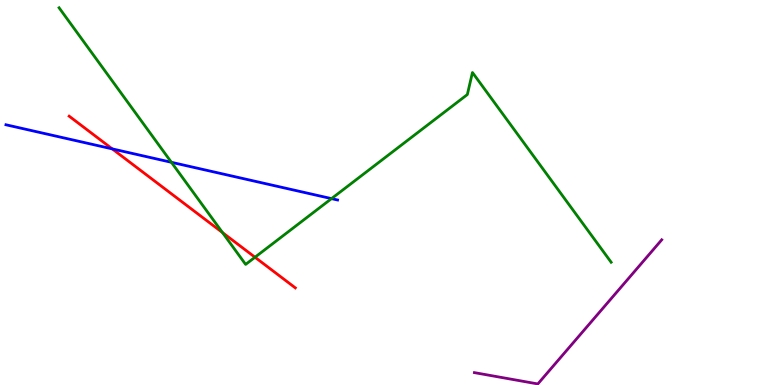[{'lines': ['blue', 'red'], 'intersections': [{'x': 1.45, 'y': 6.13}]}, {'lines': ['green', 'red'], 'intersections': [{'x': 2.87, 'y': 3.96}, {'x': 3.29, 'y': 3.32}]}, {'lines': ['purple', 'red'], 'intersections': []}, {'lines': ['blue', 'green'], 'intersections': [{'x': 2.21, 'y': 5.78}, {'x': 4.28, 'y': 4.84}]}, {'lines': ['blue', 'purple'], 'intersections': []}, {'lines': ['green', 'purple'], 'intersections': []}]